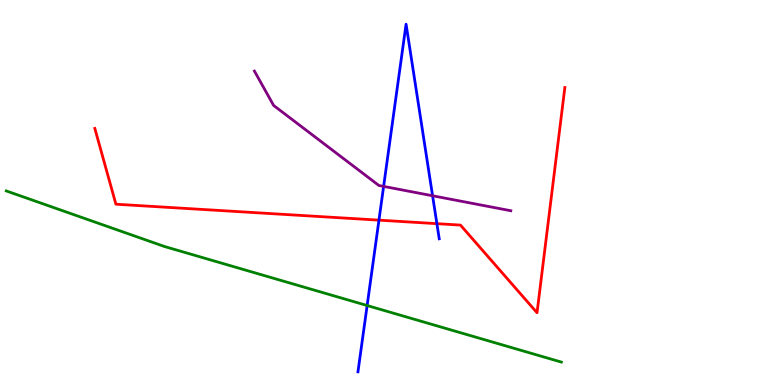[{'lines': ['blue', 'red'], 'intersections': [{'x': 4.89, 'y': 4.28}, {'x': 5.64, 'y': 4.19}]}, {'lines': ['green', 'red'], 'intersections': []}, {'lines': ['purple', 'red'], 'intersections': []}, {'lines': ['blue', 'green'], 'intersections': [{'x': 4.74, 'y': 2.06}]}, {'lines': ['blue', 'purple'], 'intersections': [{'x': 4.95, 'y': 5.16}, {'x': 5.58, 'y': 4.92}]}, {'lines': ['green', 'purple'], 'intersections': []}]